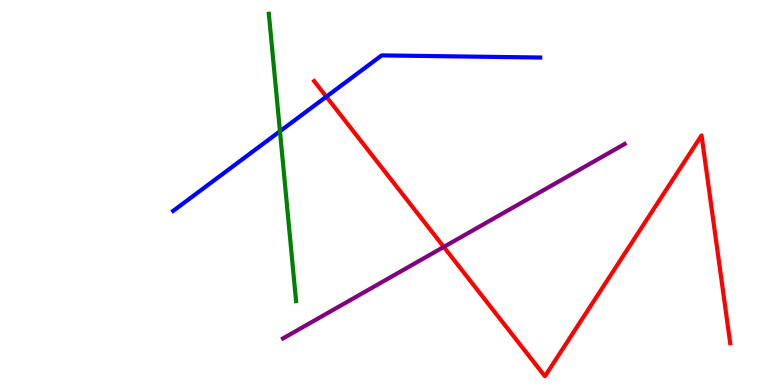[{'lines': ['blue', 'red'], 'intersections': [{'x': 4.21, 'y': 7.49}]}, {'lines': ['green', 'red'], 'intersections': []}, {'lines': ['purple', 'red'], 'intersections': [{'x': 5.73, 'y': 3.59}]}, {'lines': ['blue', 'green'], 'intersections': [{'x': 3.61, 'y': 6.59}]}, {'lines': ['blue', 'purple'], 'intersections': []}, {'lines': ['green', 'purple'], 'intersections': []}]